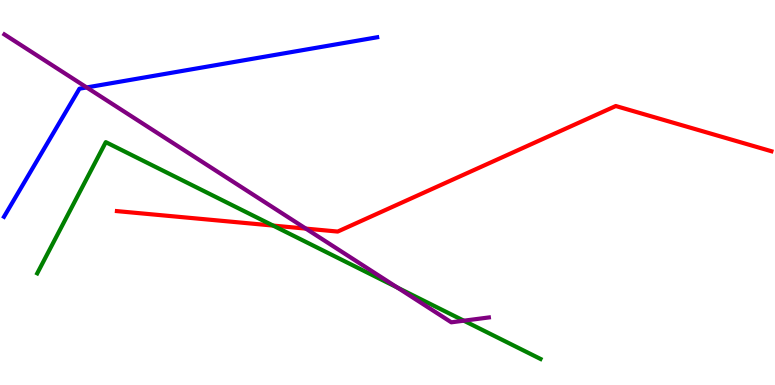[{'lines': ['blue', 'red'], 'intersections': []}, {'lines': ['green', 'red'], 'intersections': [{'x': 3.52, 'y': 4.14}]}, {'lines': ['purple', 'red'], 'intersections': [{'x': 3.95, 'y': 4.06}]}, {'lines': ['blue', 'green'], 'intersections': []}, {'lines': ['blue', 'purple'], 'intersections': [{'x': 1.12, 'y': 7.73}]}, {'lines': ['green', 'purple'], 'intersections': [{'x': 5.13, 'y': 2.53}, {'x': 5.98, 'y': 1.67}]}]